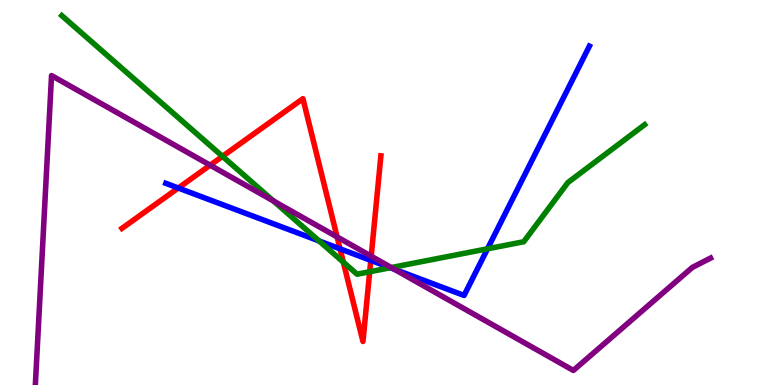[{'lines': ['blue', 'red'], 'intersections': [{'x': 2.3, 'y': 5.12}, {'x': 4.39, 'y': 3.54}, {'x': 4.78, 'y': 3.24}]}, {'lines': ['green', 'red'], 'intersections': [{'x': 2.87, 'y': 5.94}, {'x': 4.43, 'y': 3.19}, {'x': 4.77, 'y': 2.94}]}, {'lines': ['purple', 'red'], 'intersections': [{'x': 2.71, 'y': 5.71}, {'x': 4.35, 'y': 3.85}, {'x': 4.79, 'y': 3.35}]}, {'lines': ['blue', 'green'], 'intersections': [{'x': 4.12, 'y': 3.74}, {'x': 5.04, 'y': 3.05}, {'x': 6.29, 'y': 3.54}]}, {'lines': ['blue', 'purple'], 'intersections': [{'x': 5.09, 'y': 3.01}]}, {'lines': ['green', 'purple'], 'intersections': [{'x': 3.53, 'y': 4.78}, {'x': 5.05, 'y': 3.05}]}]